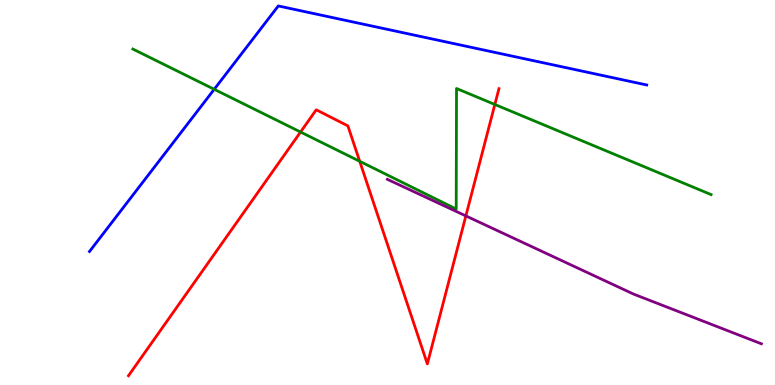[{'lines': ['blue', 'red'], 'intersections': []}, {'lines': ['green', 'red'], 'intersections': [{'x': 3.88, 'y': 6.57}, {'x': 4.64, 'y': 5.81}, {'x': 6.39, 'y': 7.29}]}, {'lines': ['purple', 'red'], 'intersections': [{'x': 6.01, 'y': 4.39}]}, {'lines': ['blue', 'green'], 'intersections': [{'x': 2.76, 'y': 7.68}]}, {'lines': ['blue', 'purple'], 'intersections': []}, {'lines': ['green', 'purple'], 'intersections': []}]